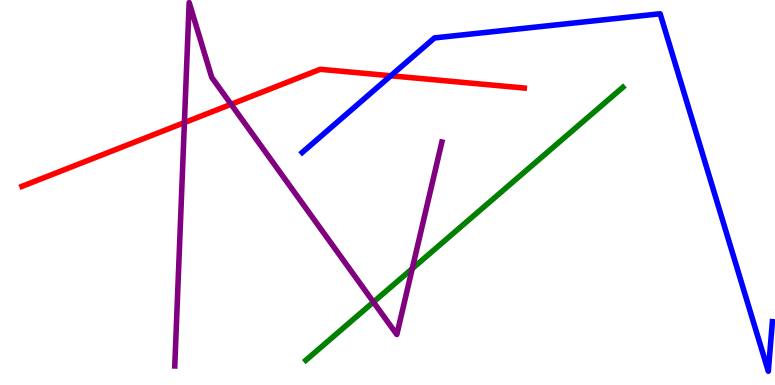[{'lines': ['blue', 'red'], 'intersections': [{'x': 5.04, 'y': 8.03}]}, {'lines': ['green', 'red'], 'intersections': []}, {'lines': ['purple', 'red'], 'intersections': [{'x': 2.38, 'y': 6.82}, {'x': 2.98, 'y': 7.29}]}, {'lines': ['blue', 'green'], 'intersections': []}, {'lines': ['blue', 'purple'], 'intersections': []}, {'lines': ['green', 'purple'], 'intersections': [{'x': 4.82, 'y': 2.15}, {'x': 5.32, 'y': 3.02}]}]